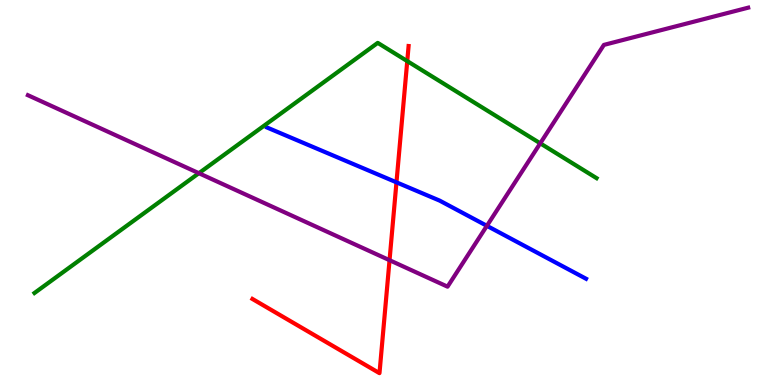[{'lines': ['blue', 'red'], 'intersections': [{'x': 5.12, 'y': 5.26}]}, {'lines': ['green', 'red'], 'intersections': [{'x': 5.25, 'y': 8.41}]}, {'lines': ['purple', 'red'], 'intersections': [{'x': 5.03, 'y': 3.24}]}, {'lines': ['blue', 'green'], 'intersections': []}, {'lines': ['blue', 'purple'], 'intersections': [{'x': 6.28, 'y': 4.13}]}, {'lines': ['green', 'purple'], 'intersections': [{'x': 2.57, 'y': 5.5}, {'x': 6.97, 'y': 6.28}]}]